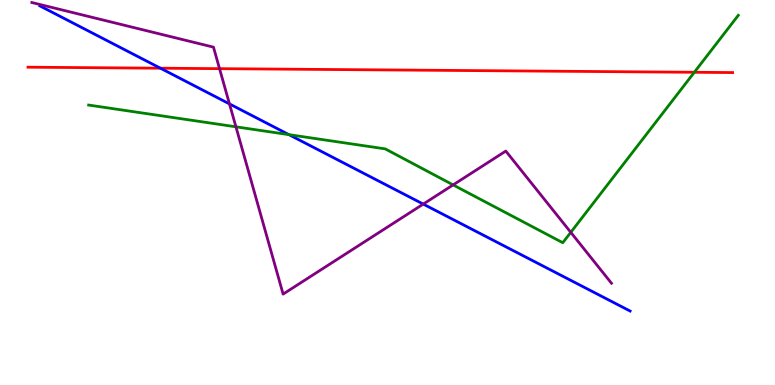[{'lines': ['blue', 'red'], 'intersections': [{'x': 2.07, 'y': 8.23}]}, {'lines': ['green', 'red'], 'intersections': [{'x': 8.96, 'y': 8.12}]}, {'lines': ['purple', 'red'], 'intersections': [{'x': 2.83, 'y': 8.22}]}, {'lines': ['blue', 'green'], 'intersections': [{'x': 3.73, 'y': 6.5}]}, {'lines': ['blue', 'purple'], 'intersections': [{'x': 2.96, 'y': 7.3}, {'x': 5.46, 'y': 4.7}]}, {'lines': ['green', 'purple'], 'intersections': [{'x': 3.04, 'y': 6.71}, {'x': 5.85, 'y': 5.2}, {'x': 7.36, 'y': 3.97}]}]